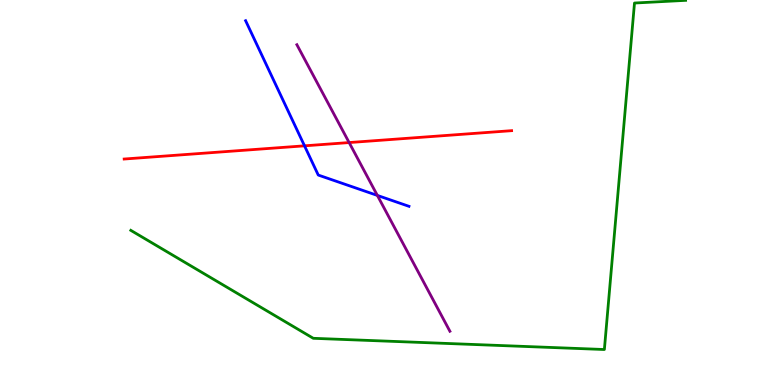[{'lines': ['blue', 'red'], 'intersections': [{'x': 3.93, 'y': 6.21}]}, {'lines': ['green', 'red'], 'intersections': []}, {'lines': ['purple', 'red'], 'intersections': [{'x': 4.5, 'y': 6.3}]}, {'lines': ['blue', 'green'], 'intersections': []}, {'lines': ['blue', 'purple'], 'intersections': [{'x': 4.87, 'y': 4.92}]}, {'lines': ['green', 'purple'], 'intersections': []}]